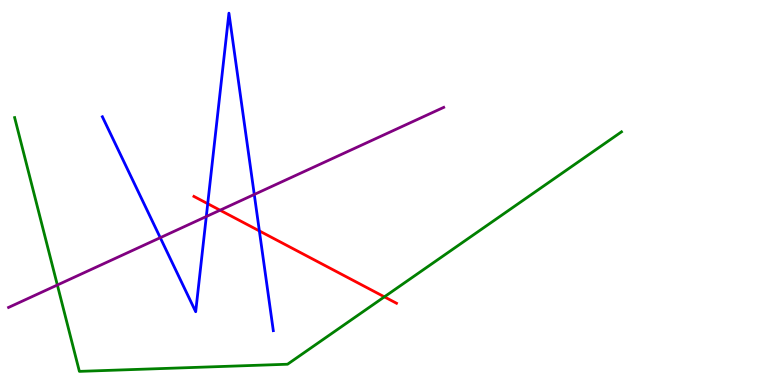[{'lines': ['blue', 'red'], 'intersections': [{'x': 2.68, 'y': 4.71}, {'x': 3.35, 'y': 4.0}]}, {'lines': ['green', 'red'], 'intersections': [{'x': 4.96, 'y': 2.29}]}, {'lines': ['purple', 'red'], 'intersections': [{'x': 2.84, 'y': 4.54}]}, {'lines': ['blue', 'green'], 'intersections': []}, {'lines': ['blue', 'purple'], 'intersections': [{'x': 2.07, 'y': 3.83}, {'x': 2.66, 'y': 4.38}, {'x': 3.28, 'y': 4.95}]}, {'lines': ['green', 'purple'], 'intersections': [{'x': 0.74, 'y': 2.6}]}]